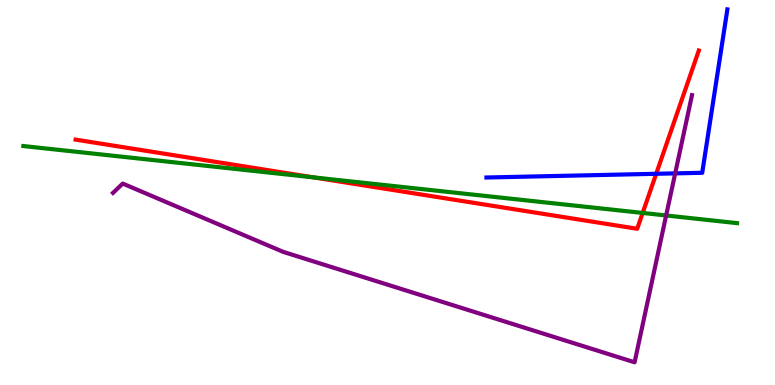[{'lines': ['blue', 'red'], 'intersections': [{'x': 8.47, 'y': 5.49}]}, {'lines': ['green', 'red'], 'intersections': [{'x': 4.04, 'y': 5.39}, {'x': 8.29, 'y': 4.47}]}, {'lines': ['purple', 'red'], 'intersections': []}, {'lines': ['blue', 'green'], 'intersections': []}, {'lines': ['blue', 'purple'], 'intersections': [{'x': 8.71, 'y': 5.5}]}, {'lines': ['green', 'purple'], 'intersections': [{'x': 8.6, 'y': 4.4}]}]